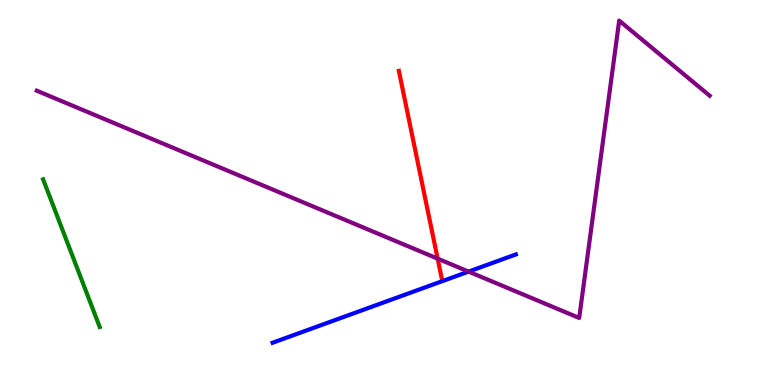[{'lines': ['blue', 'red'], 'intersections': []}, {'lines': ['green', 'red'], 'intersections': []}, {'lines': ['purple', 'red'], 'intersections': [{'x': 5.65, 'y': 3.28}]}, {'lines': ['blue', 'green'], 'intersections': []}, {'lines': ['blue', 'purple'], 'intersections': [{'x': 6.05, 'y': 2.95}]}, {'lines': ['green', 'purple'], 'intersections': []}]